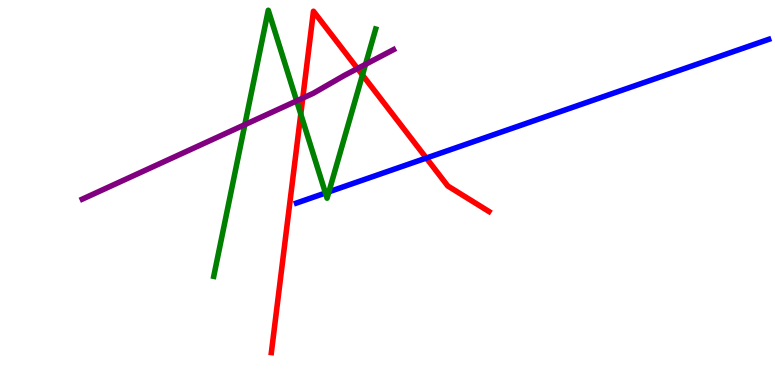[{'lines': ['blue', 'red'], 'intersections': [{'x': 5.5, 'y': 5.89}]}, {'lines': ['green', 'red'], 'intersections': [{'x': 3.88, 'y': 7.04}, {'x': 4.68, 'y': 8.05}]}, {'lines': ['purple', 'red'], 'intersections': [{'x': 3.91, 'y': 7.45}, {'x': 4.61, 'y': 8.22}]}, {'lines': ['blue', 'green'], 'intersections': [{'x': 4.2, 'y': 4.99}, {'x': 4.24, 'y': 5.02}]}, {'lines': ['blue', 'purple'], 'intersections': []}, {'lines': ['green', 'purple'], 'intersections': [{'x': 3.16, 'y': 6.76}, {'x': 3.83, 'y': 7.38}, {'x': 4.72, 'y': 8.33}]}]